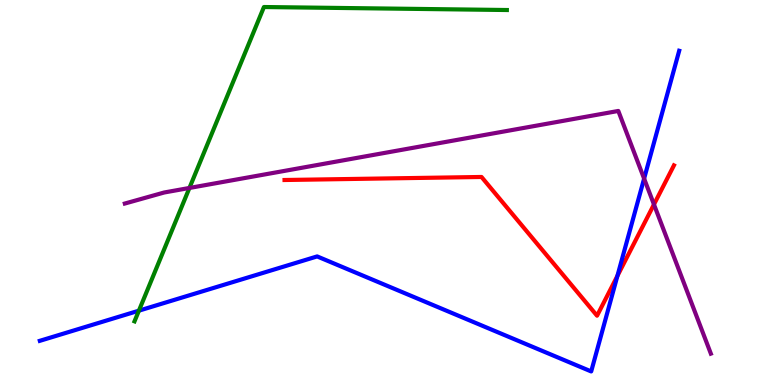[{'lines': ['blue', 'red'], 'intersections': [{'x': 7.97, 'y': 2.83}]}, {'lines': ['green', 'red'], 'intersections': []}, {'lines': ['purple', 'red'], 'intersections': [{'x': 8.44, 'y': 4.69}]}, {'lines': ['blue', 'green'], 'intersections': [{'x': 1.79, 'y': 1.93}]}, {'lines': ['blue', 'purple'], 'intersections': [{'x': 8.31, 'y': 5.36}]}, {'lines': ['green', 'purple'], 'intersections': [{'x': 2.44, 'y': 5.12}]}]